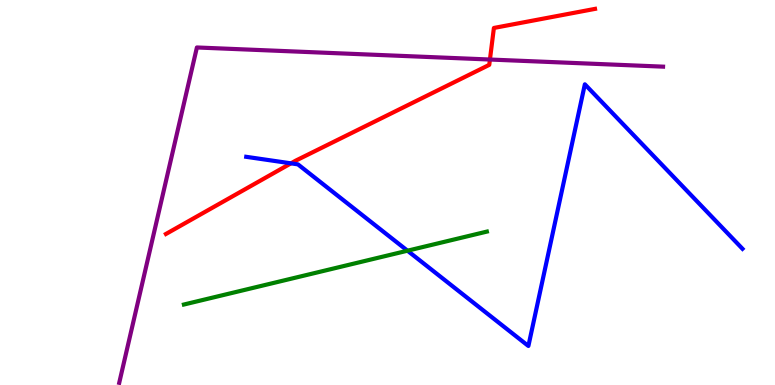[{'lines': ['blue', 'red'], 'intersections': [{'x': 3.75, 'y': 5.76}]}, {'lines': ['green', 'red'], 'intersections': []}, {'lines': ['purple', 'red'], 'intersections': [{'x': 6.32, 'y': 8.45}]}, {'lines': ['blue', 'green'], 'intersections': [{'x': 5.26, 'y': 3.49}]}, {'lines': ['blue', 'purple'], 'intersections': []}, {'lines': ['green', 'purple'], 'intersections': []}]